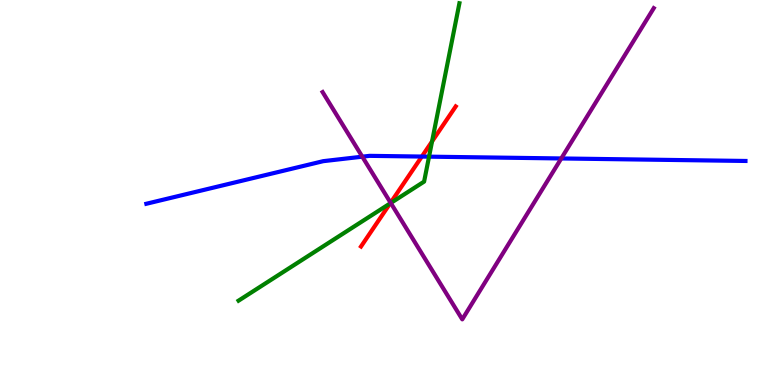[{'lines': ['blue', 'red'], 'intersections': [{'x': 5.44, 'y': 5.93}]}, {'lines': ['green', 'red'], 'intersections': [{'x': 5.03, 'y': 4.72}, {'x': 5.57, 'y': 6.33}]}, {'lines': ['purple', 'red'], 'intersections': [{'x': 5.04, 'y': 4.73}]}, {'lines': ['blue', 'green'], 'intersections': [{'x': 5.54, 'y': 5.93}]}, {'lines': ['blue', 'purple'], 'intersections': [{'x': 4.67, 'y': 5.93}, {'x': 7.24, 'y': 5.88}]}, {'lines': ['green', 'purple'], 'intersections': [{'x': 5.04, 'y': 4.73}]}]